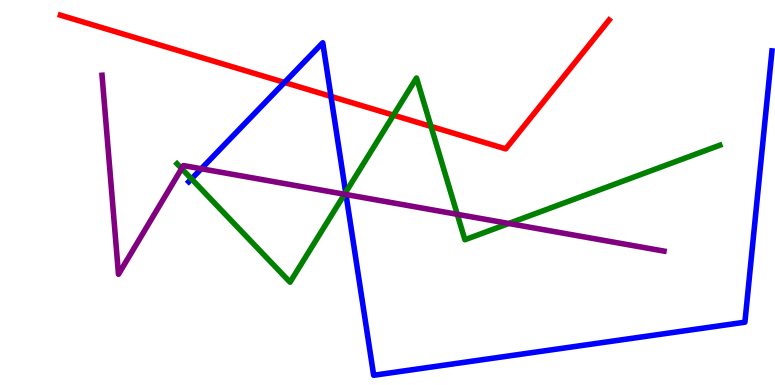[{'lines': ['blue', 'red'], 'intersections': [{'x': 3.67, 'y': 7.86}, {'x': 4.27, 'y': 7.5}]}, {'lines': ['green', 'red'], 'intersections': [{'x': 5.08, 'y': 7.01}, {'x': 5.56, 'y': 6.72}]}, {'lines': ['purple', 'red'], 'intersections': []}, {'lines': ['blue', 'green'], 'intersections': [{'x': 2.47, 'y': 5.35}, {'x': 4.46, 'y': 5.0}]}, {'lines': ['blue', 'purple'], 'intersections': [{'x': 2.6, 'y': 5.62}, {'x': 4.46, 'y': 4.95}]}, {'lines': ['green', 'purple'], 'intersections': [{'x': 2.34, 'y': 5.62}, {'x': 4.45, 'y': 4.95}, {'x': 5.9, 'y': 4.43}, {'x': 6.56, 'y': 4.2}]}]